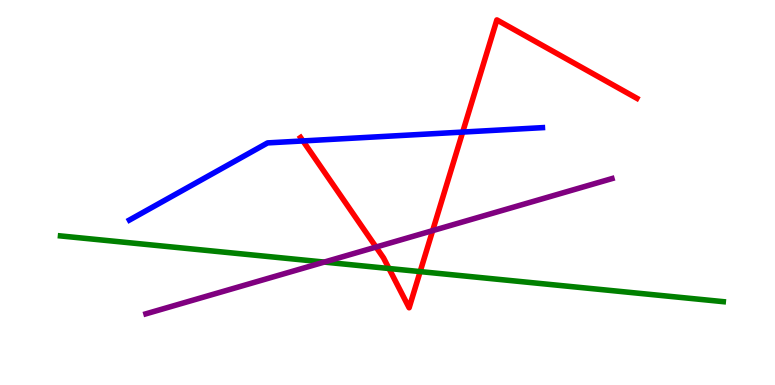[{'lines': ['blue', 'red'], 'intersections': [{'x': 3.91, 'y': 6.34}, {'x': 5.97, 'y': 6.57}]}, {'lines': ['green', 'red'], 'intersections': [{'x': 5.02, 'y': 3.03}, {'x': 5.42, 'y': 2.95}]}, {'lines': ['purple', 'red'], 'intersections': [{'x': 4.85, 'y': 3.58}, {'x': 5.58, 'y': 4.01}]}, {'lines': ['blue', 'green'], 'intersections': []}, {'lines': ['blue', 'purple'], 'intersections': []}, {'lines': ['green', 'purple'], 'intersections': [{'x': 4.18, 'y': 3.19}]}]